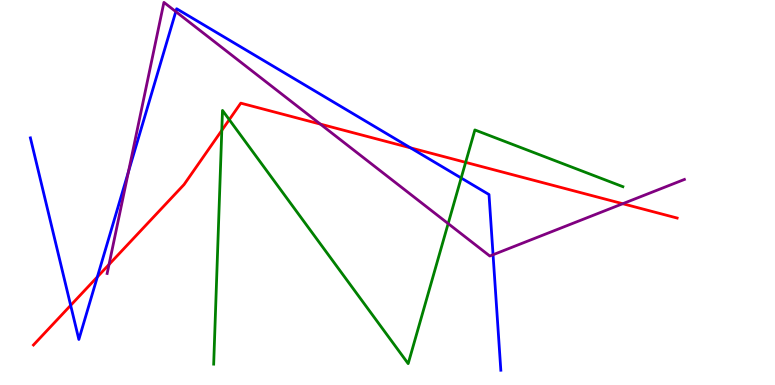[{'lines': ['blue', 'red'], 'intersections': [{'x': 0.912, 'y': 2.07}, {'x': 1.26, 'y': 2.81}, {'x': 5.3, 'y': 6.16}]}, {'lines': ['green', 'red'], 'intersections': [{'x': 2.86, 'y': 6.61}, {'x': 2.96, 'y': 6.89}, {'x': 6.01, 'y': 5.78}]}, {'lines': ['purple', 'red'], 'intersections': [{'x': 1.41, 'y': 3.13}, {'x': 4.13, 'y': 6.78}, {'x': 8.04, 'y': 4.71}]}, {'lines': ['blue', 'green'], 'intersections': [{'x': 5.95, 'y': 5.38}]}, {'lines': ['blue', 'purple'], 'intersections': [{'x': 1.66, 'y': 5.54}, {'x': 2.27, 'y': 9.7}, {'x': 6.36, 'y': 3.38}]}, {'lines': ['green', 'purple'], 'intersections': [{'x': 5.78, 'y': 4.19}]}]